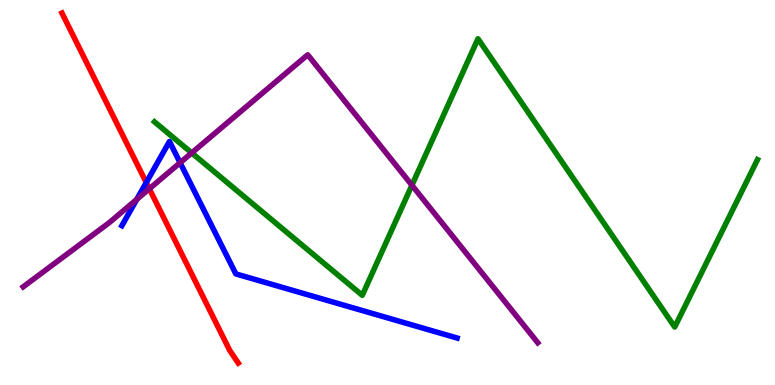[{'lines': ['blue', 'red'], 'intersections': [{'x': 1.89, 'y': 5.26}]}, {'lines': ['green', 'red'], 'intersections': []}, {'lines': ['purple', 'red'], 'intersections': [{'x': 1.93, 'y': 5.1}]}, {'lines': ['blue', 'green'], 'intersections': []}, {'lines': ['blue', 'purple'], 'intersections': [{'x': 1.76, 'y': 4.82}, {'x': 2.32, 'y': 5.77}]}, {'lines': ['green', 'purple'], 'intersections': [{'x': 2.47, 'y': 6.03}, {'x': 5.32, 'y': 5.19}]}]